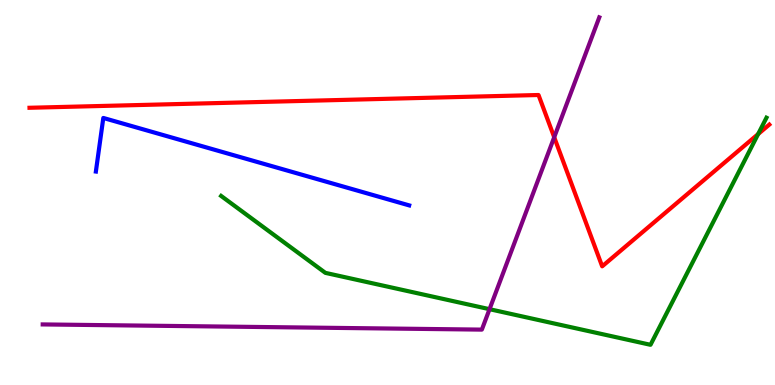[{'lines': ['blue', 'red'], 'intersections': []}, {'lines': ['green', 'red'], 'intersections': [{'x': 9.78, 'y': 6.52}]}, {'lines': ['purple', 'red'], 'intersections': [{'x': 7.15, 'y': 6.44}]}, {'lines': ['blue', 'green'], 'intersections': []}, {'lines': ['blue', 'purple'], 'intersections': []}, {'lines': ['green', 'purple'], 'intersections': [{'x': 6.32, 'y': 1.97}]}]